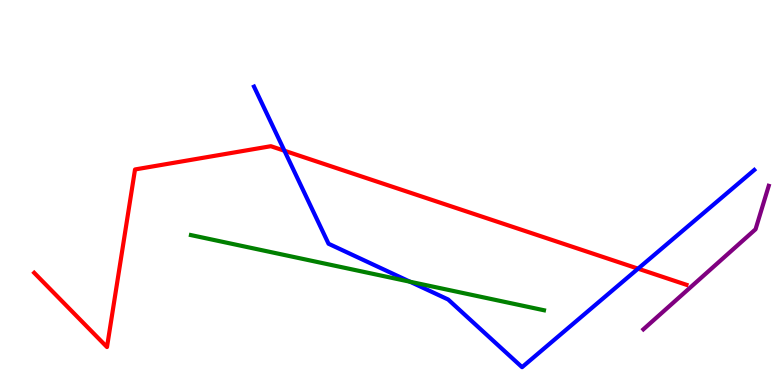[{'lines': ['blue', 'red'], 'intersections': [{'x': 3.67, 'y': 6.08}, {'x': 8.23, 'y': 3.02}]}, {'lines': ['green', 'red'], 'intersections': []}, {'lines': ['purple', 'red'], 'intersections': []}, {'lines': ['blue', 'green'], 'intersections': [{'x': 5.29, 'y': 2.68}]}, {'lines': ['blue', 'purple'], 'intersections': []}, {'lines': ['green', 'purple'], 'intersections': []}]